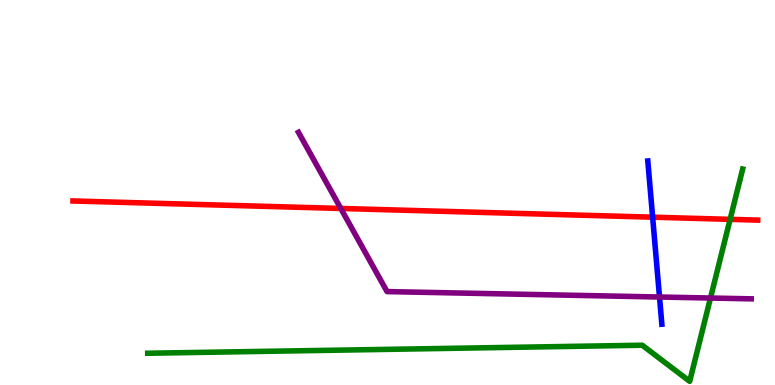[{'lines': ['blue', 'red'], 'intersections': [{'x': 8.42, 'y': 4.36}]}, {'lines': ['green', 'red'], 'intersections': [{'x': 9.42, 'y': 4.3}]}, {'lines': ['purple', 'red'], 'intersections': [{'x': 4.4, 'y': 4.59}]}, {'lines': ['blue', 'green'], 'intersections': []}, {'lines': ['blue', 'purple'], 'intersections': [{'x': 8.51, 'y': 2.29}]}, {'lines': ['green', 'purple'], 'intersections': [{'x': 9.17, 'y': 2.26}]}]